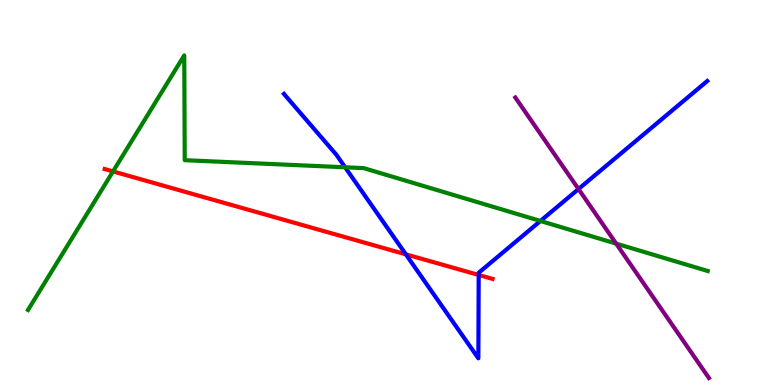[{'lines': ['blue', 'red'], 'intersections': [{'x': 5.24, 'y': 3.39}, {'x': 6.18, 'y': 2.86}]}, {'lines': ['green', 'red'], 'intersections': [{'x': 1.46, 'y': 5.55}]}, {'lines': ['purple', 'red'], 'intersections': []}, {'lines': ['blue', 'green'], 'intersections': [{'x': 4.45, 'y': 5.65}, {'x': 6.97, 'y': 4.26}]}, {'lines': ['blue', 'purple'], 'intersections': [{'x': 7.46, 'y': 5.09}]}, {'lines': ['green', 'purple'], 'intersections': [{'x': 7.95, 'y': 3.67}]}]